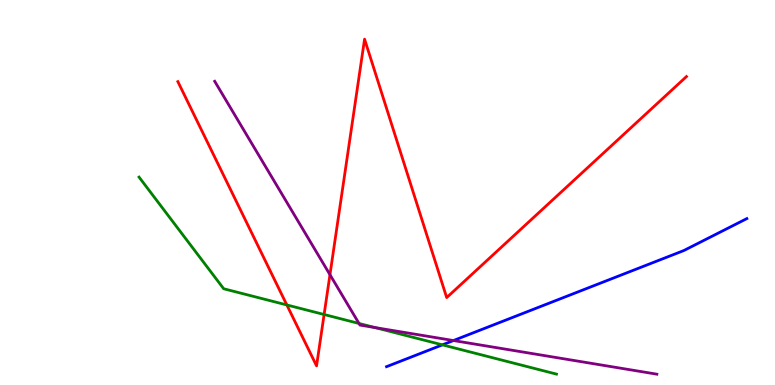[{'lines': ['blue', 'red'], 'intersections': []}, {'lines': ['green', 'red'], 'intersections': [{'x': 3.7, 'y': 2.08}, {'x': 4.18, 'y': 1.83}]}, {'lines': ['purple', 'red'], 'intersections': [{'x': 4.26, 'y': 2.87}]}, {'lines': ['blue', 'green'], 'intersections': [{'x': 5.71, 'y': 1.04}]}, {'lines': ['blue', 'purple'], 'intersections': [{'x': 5.85, 'y': 1.15}]}, {'lines': ['green', 'purple'], 'intersections': [{'x': 4.63, 'y': 1.6}, {'x': 4.84, 'y': 1.49}]}]